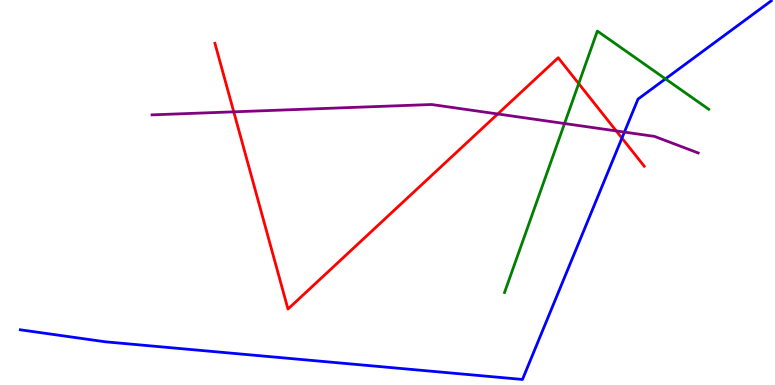[{'lines': ['blue', 'red'], 'intersections': [{'x': 8.02, 'y': 6.41}]}, {'lines': ['green', 'red'], 'intersections': [{'x': 7.47, 'y': 7.83}]}, {'lines': ['purple', 'red'], 'intersections': [{'x': 3.02, 'y': 7.1}, {'x': 6.42, 'y': 7.04}, {'x': 7.95, 'y': 6.6}]}, {'lines': ['blue', 'green'], 'intersections': [{'x': 8.59, 'y': 7.95}]}, {'lines': ['blue', 'purple'], 'intersections': [{'x': 8.06, 'y': 6.57}]}, {'lines': ['green', 'purple'], 'intersections': [{'x': 7.28, 'y': 6.79}]}]